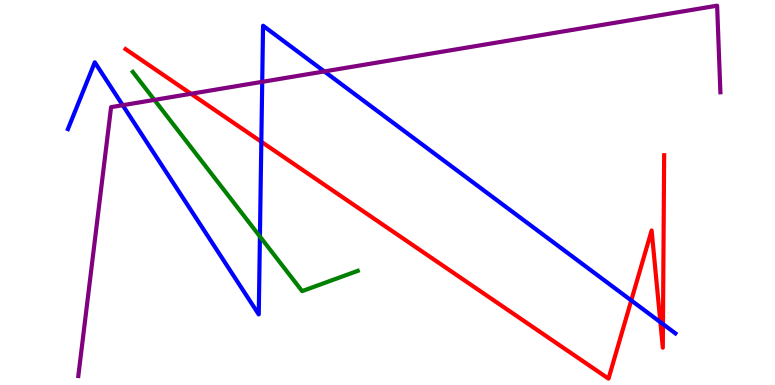[{'lines': ['blue', 'red'], 'intersections': [{'x': 3.37, 'y': 6.32}, {'x': 8.15, 'y': 2.2}, {'x': 8.52, 'y': 1.63}, {'x': 8.55, 'y': 1.58}]}, {'lines': ['green', 'red'], 'intersections': []}, {'lines': ['purple', 'red'], 'intersections': [{'x': 2.46, 'y': 7.56}]}, {'lines': ['blue', 'green'], 'intersections': [{'x': 3.35, 'y': 3.86}]}, {'lines': ['blue', 'purple'], 'intersections': [{'x': 1.58, 'y': 7.27}, {'x': 3.38, 'y': 7.87}, {'x': 4.18, 'y': 8.14}]}, {'lines': ['green', 'purple'], 'intersections': [{'x': 1.99, 'y': 7.41}]}]